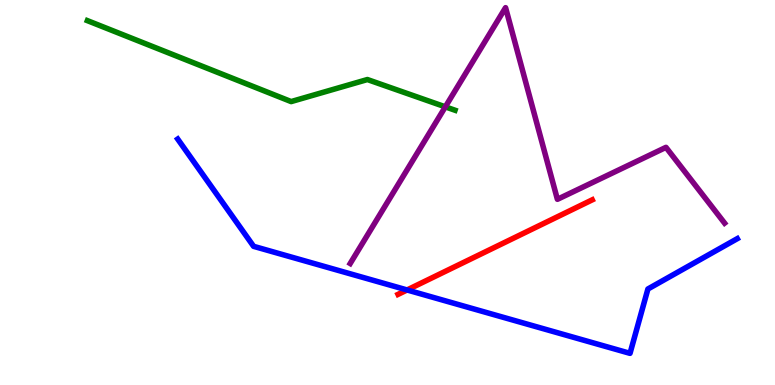[{'lines': ['blue', 'red'], 'intersections': [{'x': 5.25, 'y': 2.47}]}, {'lines': ['green', 'red'], 'intersections': []}, {'lines': ['purple', 'red'], 'intersections': []}, {'lines': ['blue', 'green'], 'intersections': []}, {'lines': ['blue', 'purple'], 'intersections': []}, {'lines': ['green', 'purple'], 'intersections': [{'x': 5.75, 'y': 7.22}]}]